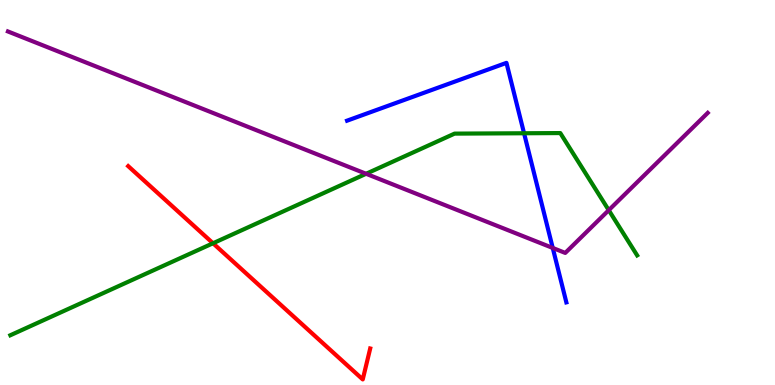[{'lines': ['blue', 'red'], 'intersections': []}, {'lines': ['green', 'red'], 'intersections': [{'x': 2.75, 'y': 3.68}]}, {'lines': ['purple', 'red'], 'intersections': []}, {'lines': ['blue', 'green'], 'intersections': [{'x': 6.76, 'y': 6.54}]}, {'lines': ['blue', 'purple'], 'intersections': [{'x': 7.13, 'y': 3.56}]}, {'lines': ['green', 'purple'], 'intersections': [{'x': 4.72, 'y': 5.49}, {'x': 7.85, 'y': 4.54}]}]